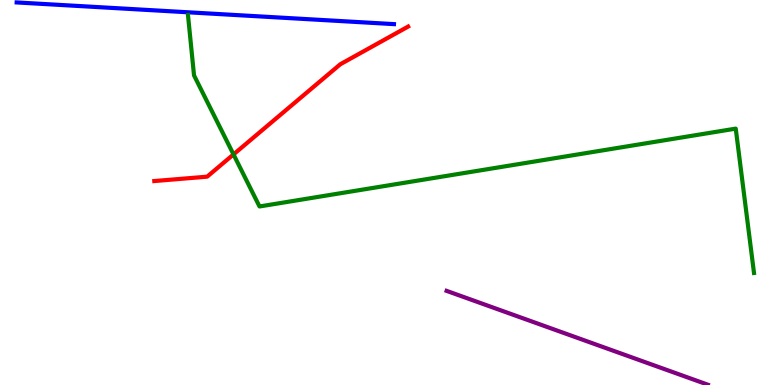[{'lines': ['blue', 'red'], 'intersections': []}, {'lines': ['green', 'red'], 'intersections': [{'x': 3.01, 'y': 5.99}]}, {'lines': ['purple', 'red'], 'intersections': []}, {'lines': ['blue', 'green'], 'intersections': []}, {'lines': ['blue', 'purple'], 'intersections': []}, {'lines': ['green', 'purple'], 'intersections': []}]